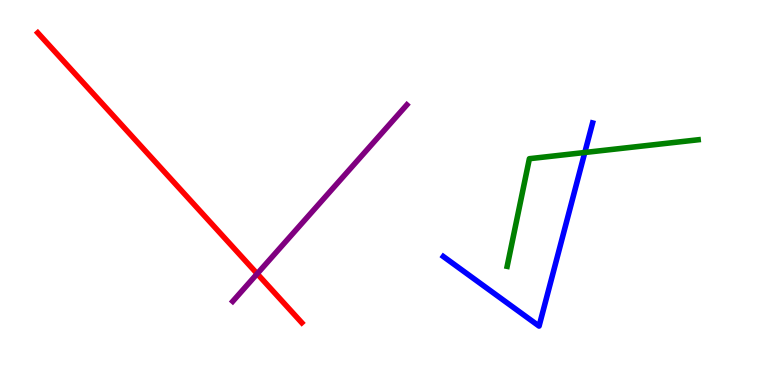[{'lines': ['blue', 'red'], 'intersections': []}, {'lines': ['green', 'red'], 'intersections': []}, {'lines': ['purple', 'red'], 'intersections': [{'x': 3.32, 'y': 2.89}]}, {'lines': ['blue', 'green'], 'intersections': [{'x': 7.55, 'y': 6.04}]}, {'lines': ['blue', 'purple'], 'intersections': []}, {'lines': ['green', 'purple'], 'intersections': []}]